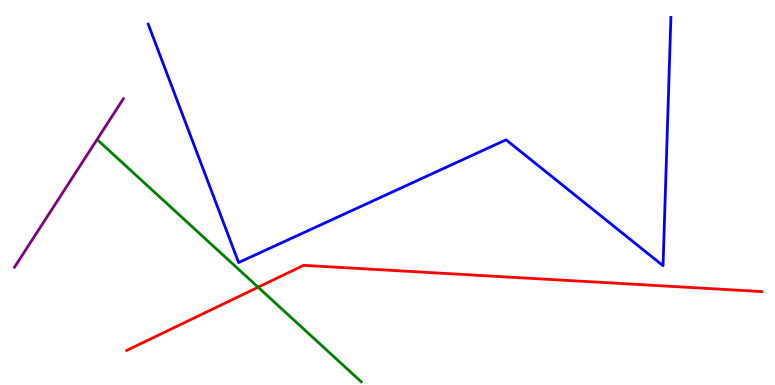[{'lines': ['blue', 'red'], 'intersections': []}, {'lines': ['green', 'red'], 'intersections': [{'x': 3.33, 'y': 2.54}]}, {'lines': ['purple', 'red'], 'intersections': []}, {'lines': ['blue', 'green'], 'intersections': []}, {'lines': ['blue', 'purple'], 'intersections': []}, {'lines': ['green', 'purple'], 'intersections': []}]